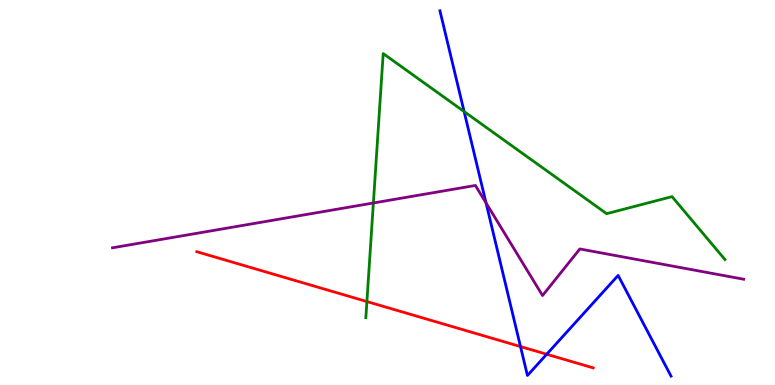[{'lines': ['blue', 'red'], 'intersections': [{'x': 6.72, 'y': 0.998}, {'x': 7.05, 'y': 0.799}]}, {'lines': ['green', 'red'], 'intersections': [{'x': 4.73, 'y': 2.17}]}, {'lines': ['purple', 'red'], 'intersections': []}, {'lines': ['blue', 'green'], 'intersections': [{'x': 5.99, 'y': 7.1}]}, {'lines': ['blue', 'purple'], 'intersections': [{'x': 6.27, 'y': 4.73}]}, {'lines': ['green', 'purple'], 'intersections': [{'x': 4.82, 'y': 4.73}]}]